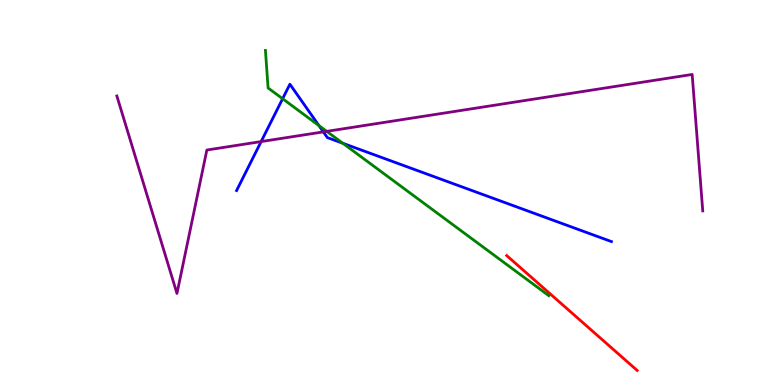[{'lines': ['blue', 'red'], 'intersections': []}, {'lines': ['green', 'red'], 'intersections': []}, {'lines': ['purple', 'red'], 'intersections': []}, {'lines': ['blue', 'green'], 'intersections': [{'x': 3.65, 'y': 7.44}, {'x': 4.12, 'y': 6.74}, {'x': 4.42, 'y': 6.28}]}, {'lines': ['blue', 'purple'], 'intersections': [{'x': 3.37, 'y': 6.32}, {'x': 4.17, 'y': 6.57}]}, {'lines': ['green', 'purple'], 'intersections': [{'x': 4.22, 'y': 6.59}]}]